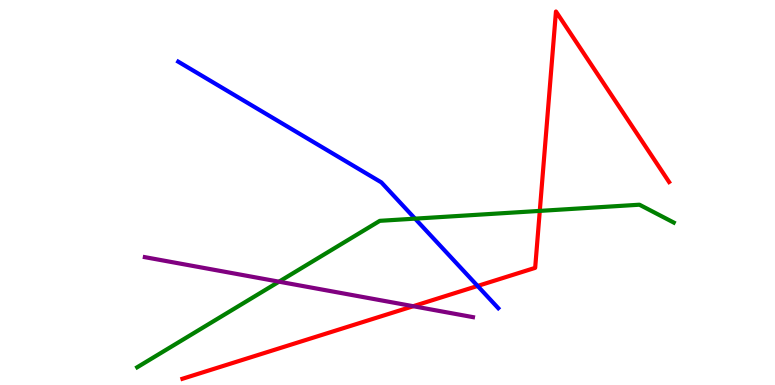[{'lines': ['blue', 'red'], 'intersections': [{'x': 6.16, 'y': 2.57}]}, {'lines': ['green', 'red'], 'intersections': [{'x': 6.97, 'y': 4.52}]}, {'lines': ['purple', 'red'], 'intersections': [{'x': 5.33, 'y': 2.05}]}, {'lines': ['blue', 'green'], 'intersections': [{'x': 5.36, 'y': 4.32}]}, {'lines': ['blue', 'purple'], 'intersections': []}, {'lines': ['green', 'purple'], 'intersections': [{'x': 3.6, 'y': 2.68}]}]